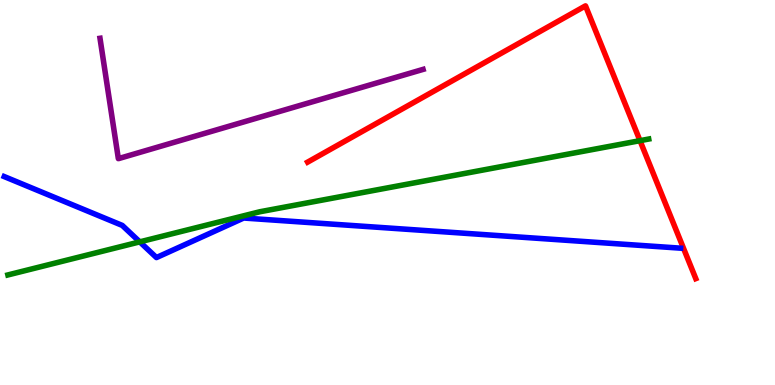[{'lines': ['blue', 'red'], 'intersections': []}, {'lines': ['green', 'red'], 'intersections': [{'x': 8.26, 'y': 6.35}]}, {'lines': ['purple', 'red'], 'intersections': []}, {'lines': ['blue', 'green'], 'intersections': [{'x': 1.8, 'y': 3.72}]}, {'lines': ['blue', 'purple'], 'intersections': []}, {'lines': ['green', 'purple'], 'intersections': []}]